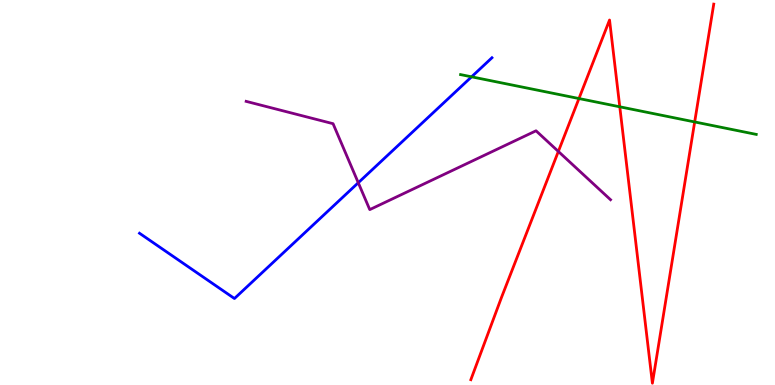[{'lines': ['blue', 'red'], 'intersections': []}, {'lines': ['green', 'red'], 'intersections': [{'x': 7.47, 'y': 7.44}, {'x': 8.0, 'y': 7.23}, {'x': 8.96, 'y': 6.83}]}, {'lines': ['purple', 'red'], 'intersections': [{'x': 7.2, 'y': 6.07}]}, {'lines': ['blue', 'green'], 'intersections': [{'x': 6.08, 'y': 8.0}]}, {'lines': ['blue', 'purple'], 'intersections': [{'x': 4.62, 'y': 5.25}]}, {'lines': ['green', 'purple'], 'intersections': []}]